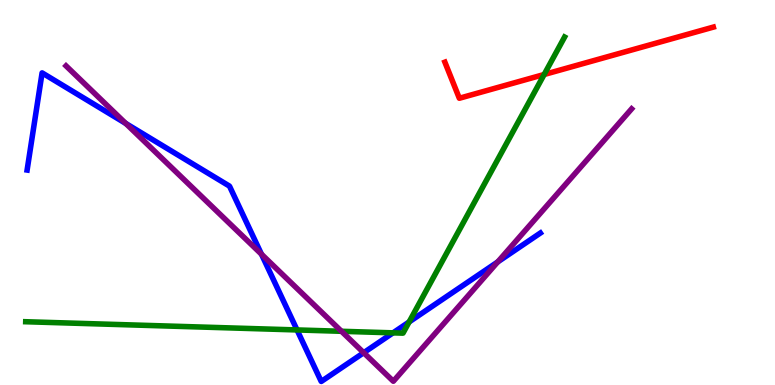[{'lines': ['blue', 'red'], 'intersections': []}, {'lines': ['green', 'red'], 'intersections': [{'x': 7.02, 'y': 8.07}]}, {'lines': ['purple', 'red'], 'intersections': []}, {'lines': ['blue', 'green'], 'intersections': [{'x': 3.83, 'y': 1.43}, {'x': 5.07, 'y': 1.35}, {'x': 5.28, 'y': 1.64}]}, {'lines': ['blue', 'purple'], 'intersections': [{'x': 1.62, 'y': 6.79}, {'x': 3.37, 'y': 3.4}, {'x': 4.69, 'y': 0.839}, {'x': 6.42, 'y': 3.2}]}, {'lines': ['green', 'purple'], 'intersections': [{'x': 4.41, 'y': 1.4}]}]